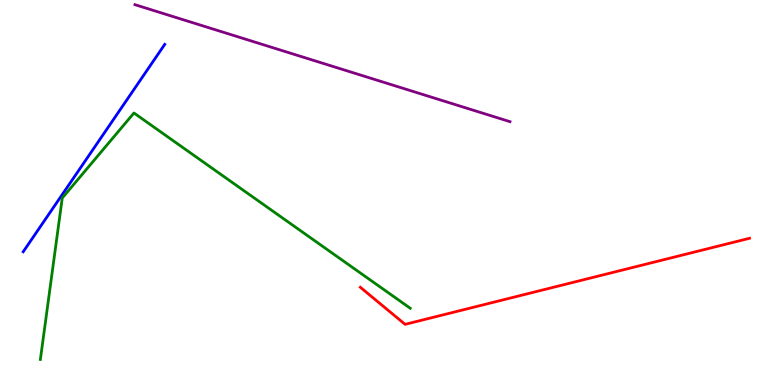[{'lines': ['blue', 'red'], 'intersections': []}, {'lines': ['green', 'red'], 'intersections': []}, {'lines': ['purple', 'red'], 'intersections': []}, {'lines': ['blue', 'green'], 'intersections': []}, {'lines': ['blue', 'purple'], 'intersections': []}, {'lines': ['green', 'purple'], 'intersections': []}]